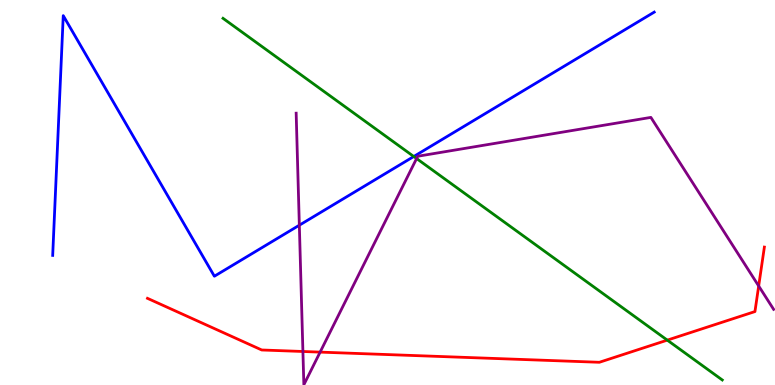[{'lines': ['blue', 'red'], 'intersections': []}, {'lines': ['green', 'red'], 'intersections': [{'x': 8.61, 'y': 1.17}]}, {'lines': ['purple', 'red'], 'intersections': [{'x': 3.91, 'y': 0.87}, {'x': 4.13, 'y': 0.854}, {'x': 9.79, 'y': 2.57}]}, {'lines': ['blue', 'green'], 'intersections': [{'x': 5.34, 'y': 5.94}]}, {'lines': ['blue', 'purple'], 'intersections': [{'x': 3.86, 'y': 4.15}]}, {'lines': ['green', 'purple'], 'intersections': [{'x': 5.38, 'y': 5.88}]}]